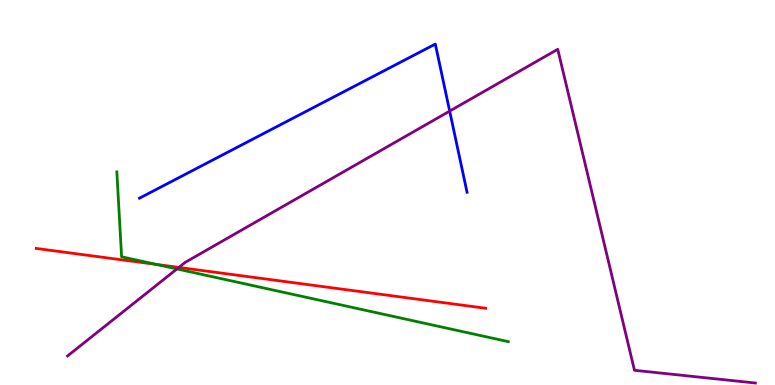[{'lines': ['blue', 'red'], 'intersections': []}, {'lines': ['green', 'red'], 'intersections': [{'x': 2.02, 'y': 3.13}]}, {'lines': ['purple', 'red'], 'intersections': [{'x': 2.31, 'y': 3.05}]}, {'lines': ['blue', 'green'], 'intersections': []}, {'lines': ['blue', 'purple'], 'intersections': [{'x': 5.8, 'y': 7.11}]}, {'lines': ['green', 'purple'], 'intersections': [{'x': 2.28, 'y': 3.01}]}]